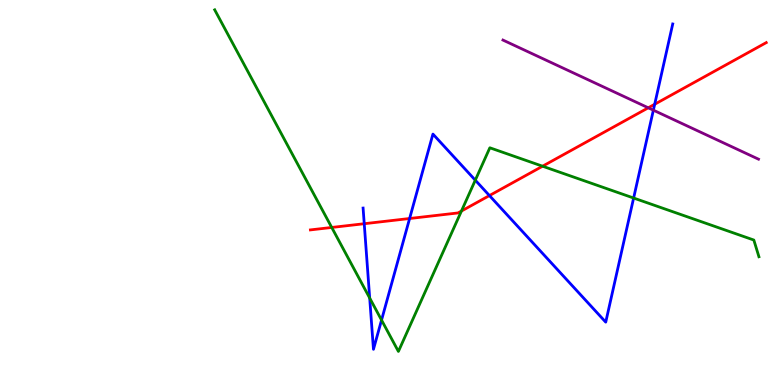[{'lines': ['blue', 'red'], 'intersections': [{'x': 4.7, 'y': 4.19}, {'x': 5.29, 'y': 4.32}, {'x': 6.32, 'y': 4.92}, {'x': 8.45, 'y': 7.29}]}, {'lines': ['green', 'red'], 'intersections': [{'x': 4.28, 'y': 4.09}, {'x': 5.95, 'y': 4.52}, {'x': 7.0, 'y': 5.68}]}, {'lines': ['purple', 'red'], 'intersections': [{'x': 8.36, 'y': 7.2}]}, {'lines': ['blue', 'green'], 'intersections': [{'x': 4.77, 'y': 2.26}, {'x': 4.92, 'y': 1.69}, {'x': 6.13, 'y': 5.32}, {'x': 8.18, 'y': 4.86}]}, {'lines': ['blue', 'purple'], 'intersections': [{'x': 8.43, 'y': 7.14}]}, {'lines': ['green', 'purple'], 'intersections': []}]